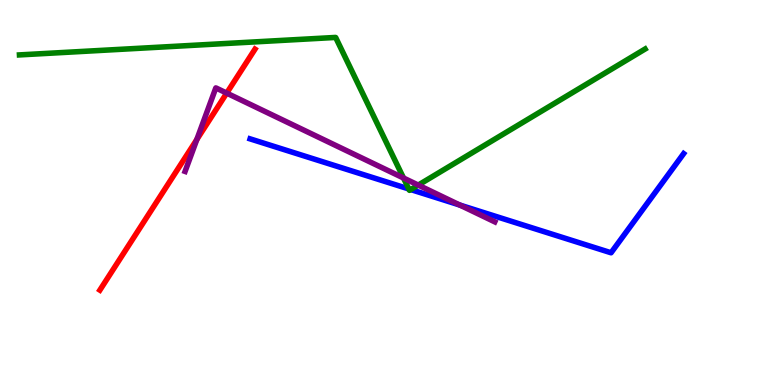[{'lines': ['blue', 'red'], 'intersections': []}, {'lines': ['green', 'red'], 'intersections': []}, {'lines': ['purple', 'red'], 'intersections': [{'x': 2.54, 'y': 6.38}, {'x': 2.93, 'y': 7.58}]}, {'lines': ['blue', 'green'], 'intersections': [{'x': 5.27, 'y': 5.09}, {'x': 5.3, 'y': 5.08}]}, {'lines': ['blue', 'purple'], 'intersections': [{'x': 5.93, 'y': 4.67}]}, {'lines': ['green', 'purple'], 'intersections': [{'x': 5.21, 'y': 5.38}, {'x': 5.4, 'y': 5.19}]}]